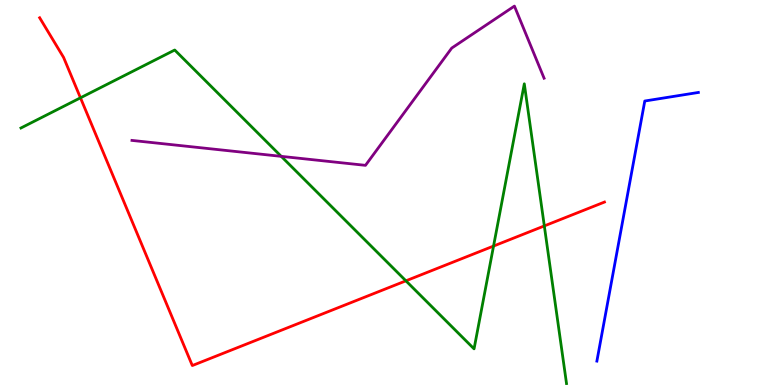[{'lines': ['blue', 'red'], 'intersections': []}, {'lines': ['green', 'red'], 'intersections': [{'x': 1.04, 'y': 7.46}, {'x': 5.24, 'y': 2.71}, {'x': 6.37, 'y': 3.61}, {'x': 7.02, 'y': 4.13}]}, {'lines': ['purple', 'red'], 'intersections': []}, {'lines': ['blue', 'green'], 'intersections': []}, {'lines': ['blue', 'purple'], 'intersections': []}, {'lines': ['green', 'purple'], 'intersections': [{'x': 3.63, 'y': 5.94}]}]